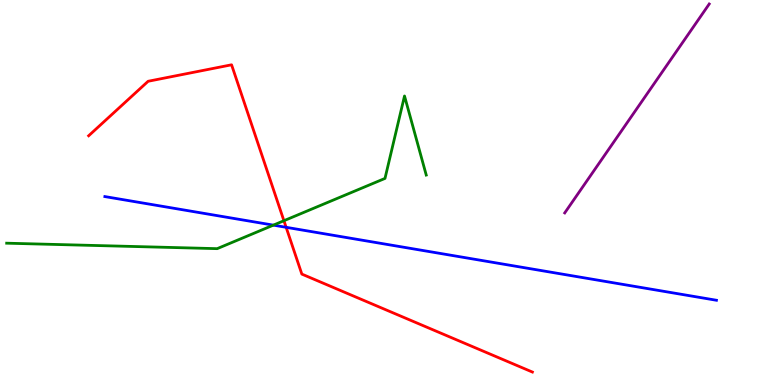[{'lines': ['blue', 'red'], 'intersections': [{'x': 3.69, 'y': 4.1}]}, {'lines': ['green', 'red'], 'intersections': [{'x': 3.66, 'y': 4.27}]}, {'lines': ['purple', 'red'], 'intersections': []}, {'lines': ['blue', 'green'], 'intersections': [{'x': 3.53, 'y': 4.15}]}, {'lines': ['blue', 'purple'], 'intersections': []}, {'lines': ['green', 'purple'], 'intersections': []}]